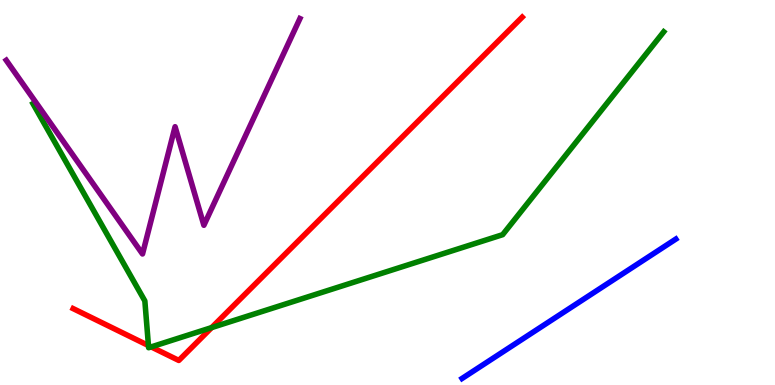[{'lines': ['blue', 'red'], 'intersections': []}, {'lines': ['green', 'red'], 'intersections': [{'x': 1.92, 'y': 1.02}, {'x': 1.95, 'y': 0.99}, {'x': 2.73, 'y': 1.49}]}, {'lines': ['purple', 'red'], 'intersections': []}, {'lines': ['blue', 'green'], 'intersections': []}, {'lines': ['blue', 'purple'], 'intersections': []}, {'lines': ['green', 'purple'], 'intersections': []}]